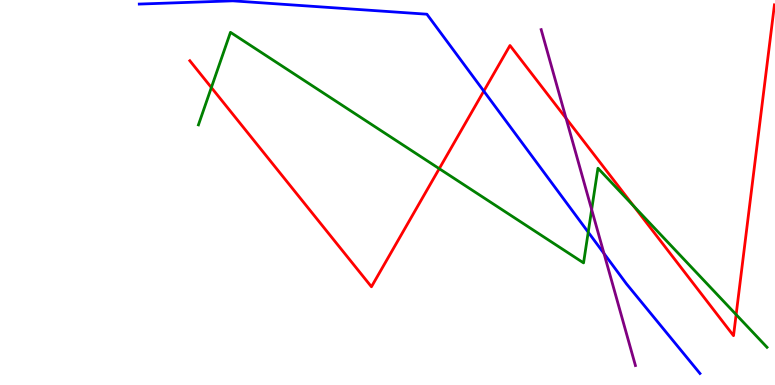[{'lines': ['blue', 'red'], 'intersections': [{'x': 6.24, 'y': 7.63}]}, {'lines': ['green', 'red'], 'intersections': [{'x': 2.73, 'y': 7.73}, {'x': 5.67, 'y': 5.62}, {'x': 8.18, 'y': 4.65}, {'x': 9.5, 'y': 1.83}]}, {'lines': ['purple', 'red'], 'intersections': [{'x': 7.3, 'y': 6.93}]}, {'lines': ['blue', 'green'], 'intersections': [{'x': 7.59, 'y': 3.97}]}, {'lines': ['blue', 'purple'], 'intersections': [{'x': 7.79, 'y': 3.42}]}, {'lines': ['green', 'purple'], 'intersections': [{'x': 7.63, 'y': 4.56}]}]